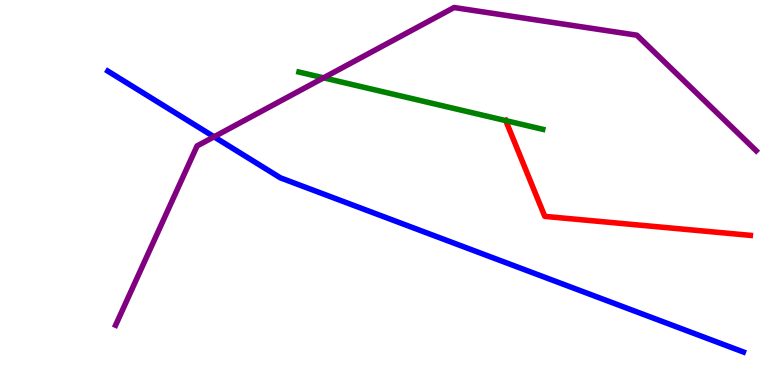[{'lines': ['blue', 'red'], 'intersections': []}, {'lines': ['green', 'red'], 'intersections': [{'x': 6.53, 'y': 6.87}]}, {'lines': ['purple', 'red'], 'intersections': []}, {'lines': ['blue', 'green'], 'intersections': []}, {'lines': ['blue', 'purple'], 'intersections': [{'x': 2.76, 'y': 6.45}]}, {'lines': ['green', 'purple'], 'intersections': [{'x': 4.18, 'y': 7.98}]}]